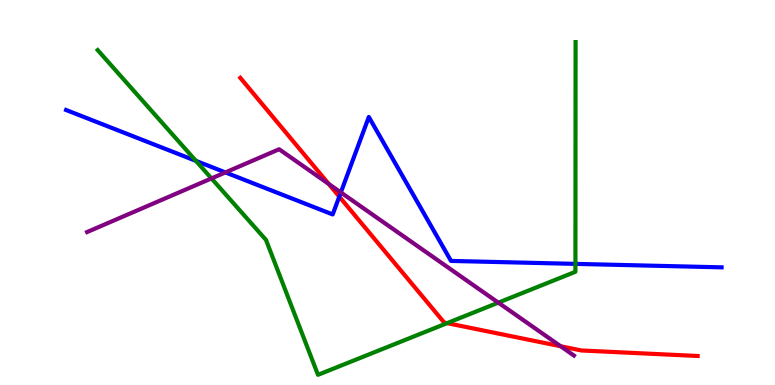[{'lines': ['blue', 'red'], 'intersections': [{'x': 4.38, 'y': 4.89}]}, {'lines': ['green', 'red'], 'intersections': [{'x': 5.77, 'y': 1.61}]}, {'lines': ['purple', 'red'], 'intersections': [{'x': 4.24, 'y': 5.22}, {'x': 7.23, 'y': 1.01}]}, {'lines': ['blue', 'green'], 'intersections': [{'x': 2.53, 'y': 5.82}, {'x': 7.42, 'y': 3.15}]}, {'lines': ['blue', 'purple'], 'intersections': [{'x': 2.91, 'y': 5.52}, {'x': 4.4, 'y': 5.0}]}, {'lines': ['green', 'purple'], 'intersections': [{'x': 2.73, 'y': 5.37}, {'x': 6.43, 'y': 2.14}]}]